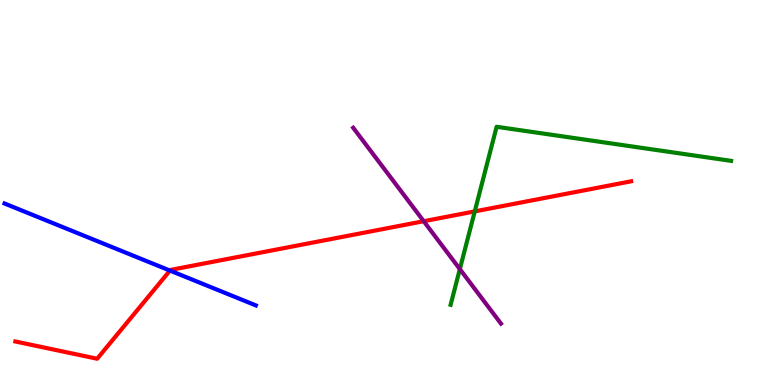[{'lines': ['blue', 'red'], 'intersections': [{'x': 2.19, 'y': 2.97}]}, {'lines': ['green', 'red'], 'intersections': [{'x': 6.13, 'y': 4.51}]}, {'lines': ['purple', 'red'], 'intersections': [{'x': 5.47, 'y': 4.25}]}, {'lines': ['blue', 'green'], 'intersections': []}, {'lines': ['blue', 'purple'], 'intersections': []}, {'lines': ['green', 'purple'], 'intersections': [{'x': 5.93, 'y': 3.01}]}]